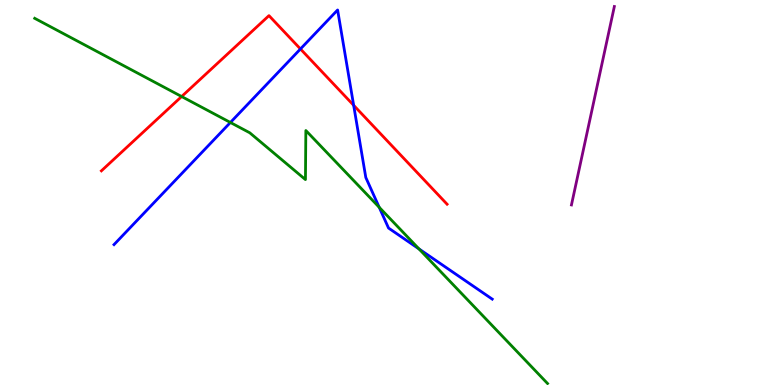[{'lines': ['blue', 'red'], 'intersections': [{'x': 3.88, 'y': 8.73}, {'x': 4.56, 'y': 7.27}]}, {'lines': ['green', 'red'], 'intersections': [{'x': 2.34, 'y': 7.49}]}, {'lines': ['purple', 'red'], 'intersections': []}, {'lines': ['blue', 'green'], 'intersections': [{'x': 2.97, 'y': 6.82}, {'x': 4.89, 'y': 4.62}, {'x': 5.41, 'y': 3.54}]}, {'lines': ['blue', 'purple'], 'intersections': []}, {'lines': ['green', 'purple'], 'intersections': []}]